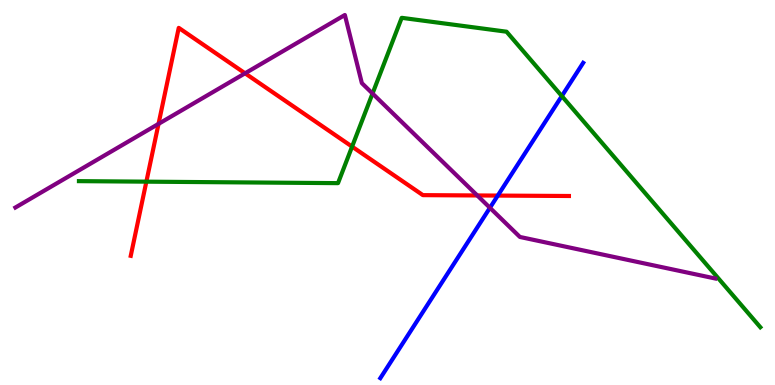[{'lines': ['blue', 'red'], 'intersections': [{'x': 6.42, 'y': 4.92}]}, {'lines': ['green', 'red'], 'intersections': [{'x': 1.89, 'y': 5.28}, {'x': 4.54, 'y': 6.19}]}, {'lines': ['purple', 'red'], 'intersections': [{'x': 2.05, 'y': 6.78}, {'x': 3.16, 'y': 8.1}, {'x': 6.16, 'y': 4.92}]}, {'lines': ['blue', 'green'], 'intersections': [{'x': 7.25, 'y': 7.5}]}, {'lines': ['blue', 'purple'], 'intersections': [{'x': 6.32, 'y': 4.6}]}, {'lines': ['green', 'purple'], 'intersections': [{'x': 4.81, 'y': 7.57}]}]